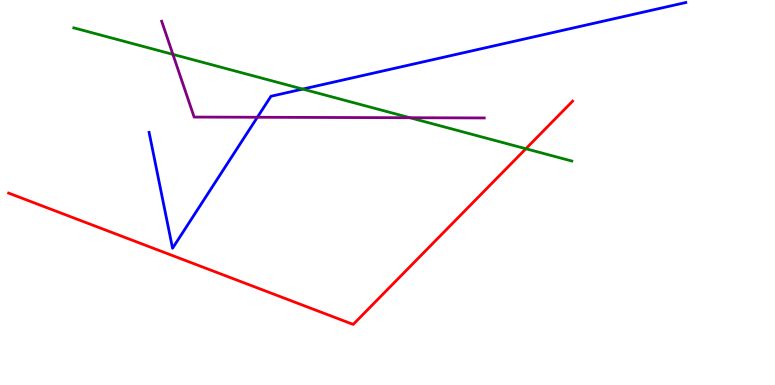[{'lines': ['blue', 'red'], 'intersections': []}, {'lines': ['green', 'red'], 'intersections': [{'x': 6.79, 'y': 6.14}]}, {'lines': ['purple', 'red'], 'intersections': []}, {'lines': ['blue', 'green'], 'intersections': [{'x': 3.91, 'y': 7.69}]}, {'lines': ['blue', 'purple'], 'intersections': [{'x': 3.32, 'y': 6.95}]}, {'lines': ['green', 'purple'], 'intersections': [{'x': 2.23, 'y': 8.59}, {'x': 5.29, 'y': 6.94}]}]